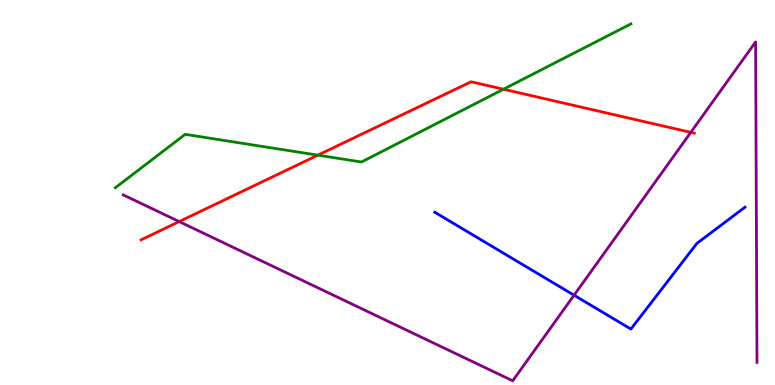[{'lines': ['blue', 'red'], 'intersections': []}, {'lines': ['green', 'red'], 'intersections': [{'x': 4.1, 'y': 5.97}, {'x': 6.5, 'y': 7.68}]}, {'lines': ['purple', 'red'], 'intersections': [{'x': 2.31, 'y': 4.24}, {'x': 8.91, 'y': 6.56}]}, {'lines': ['blue', 'green'], 'intersections': []}, {'lines': ['blue', 'purple'], 'intersections': [{'x': 7.41, 'y': 2.33}]}, {'lines': ['green', 'purple'], 'intersections': []}]